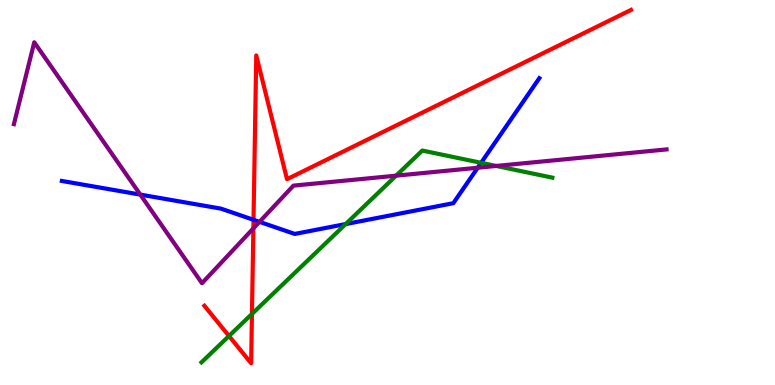[{'lines': ['blue', 'red'], 'intersections': [{'x': 3.27, 'y': 4.29}]}, {'lines': ['green', 'red'], 'intersections': [{'x': 2.95, 'y': 1.27}, {'x': 3.25, 'y': 1.85}]}, {'lines': ['purple', 'red'], 'intersections': [{'x': 3.27, 'y': 4.07}]}, {'lines': ['blue', 'green'], 'intersections': [{'x': 4.46, 'y': 4.18}, {'x': 6.21, 'y': 5.77}]}, {'lines': ['blue', 'purple'], 'intersections': [{'x': 1.81, 'y': 4.95}, {'x': 3.35, 'y': 4.24}, {'x': 6.16, 'y': 5.64}]}, {'lines': ['green', 'purple'], 'intersections': [{'x': 5.11, 'y': 5.44}, {'x': 6.4, 'y': 5.69}]}]